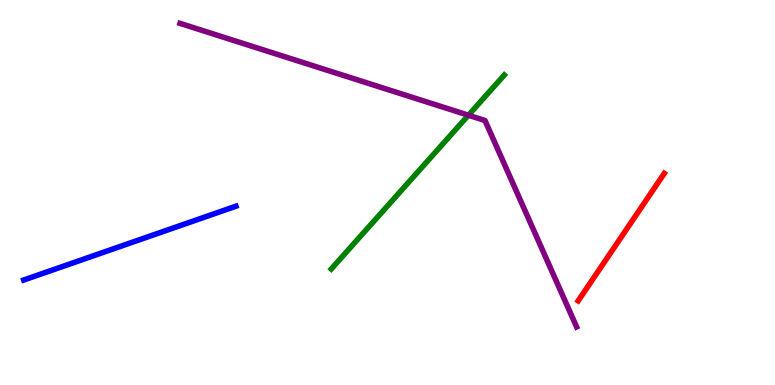[{'lines': ['blue', 'red'], 'intersections': []}, {'lines': ['green', 'red'], 'intersections': []}, {'lines': ['purple', 'red'], 'intersections': []}, {'lines': ['blue', 'green'], 'intersections': []}, {'lines': ['blue', 'purple'], 'intersections': []}, {'lines': ['green', 'purple'], 'intersections': [{'x': 6.04, 'y': 7.01}]}]